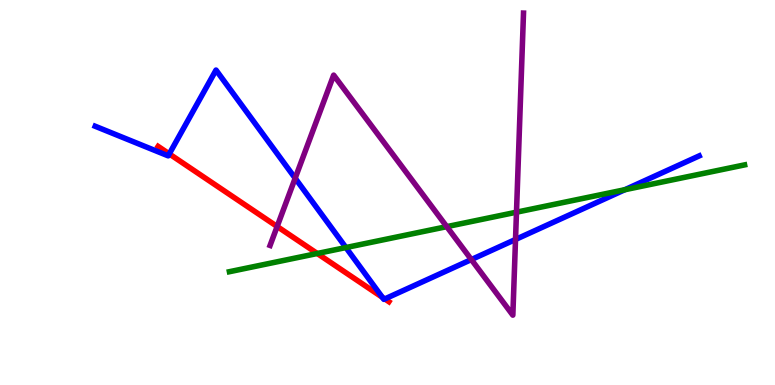[{'lines': ['blue', 'red'], 'intersections': [{'x': 2.18, 'y': 6.0}, {'x': 4.93, 'y': 2.28}, {'x': 4.97, 'y': 2.24}]}, {'lines': ['green', 'red'], 'intersections': [{'x': 4.09, 'y': 3.42}]}, {'lines': ['purple', 'red'], 'intersections': [{'x': 3.58, 'y': 4.12}]}, {'lines': ['blue', 'green'], 'intersections': [{'x': 4.46, 'y': 3.57}, {'x': 8.06, 'y': 5.07}]}, {'lines': ['blue', 'purple'], 'intersections': [{'x': 3.81, 'y': 5.37}, {'x': 6.08, 'y': 3.26}, {'x': 6.65, 'y': 3.78}]}, {'lines': ['green', 'purple'], 'intersections': [{'x': 5.76, 'y': 4.11}, {'x': 6.66, 'y': 4.49}]}]